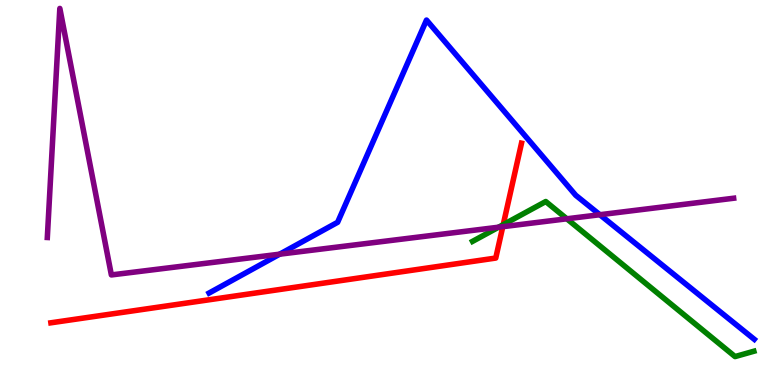[{'lines': ['blue', 'red'], 'intersections': []}, {'lines': ['green', 'red'], 'intersections': [{'x': 6.49, 'y': 4.16}]}, {'lines': ['purple', 'red'], 'intersections': [{'x': 6.49, 'y': 4.11}]}, {'lines': ['blue', 'green'], 'intersections': []}, {'lines': ['blue', 'purple'], 'intersections': [{'x': 3.61, 'y': 3.4}, {'x': 7.74, 'y': 4.42}]}, {'lines': ['green', 'purple'], 'intersections': [{'x': 6.43, 'y': 4.1}, {'x': 7.31, 'y': 4.32}]}]